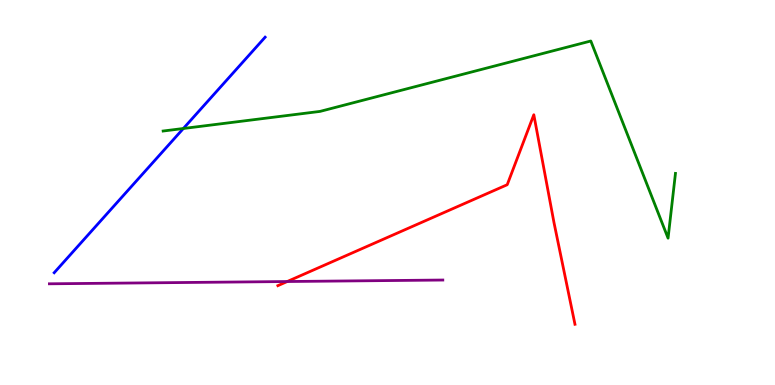[{'lines': ['blue', 'red'], 'intersections': []}, {'lines': ['green', 'red'], 'intersections': []}, {'lines': ['purple', 'red'], 'intersections': [{'x': 3.71, 'y': 2.69}]}, {'lines': ['blue', 'green'], 'intersections': [{'x': 2.37, 'y': 6.66}]}, {'lines': ['blue', 'purple'], 'intersections': []}, {'lines': ['green', 'purple'], 'intersections': []}]